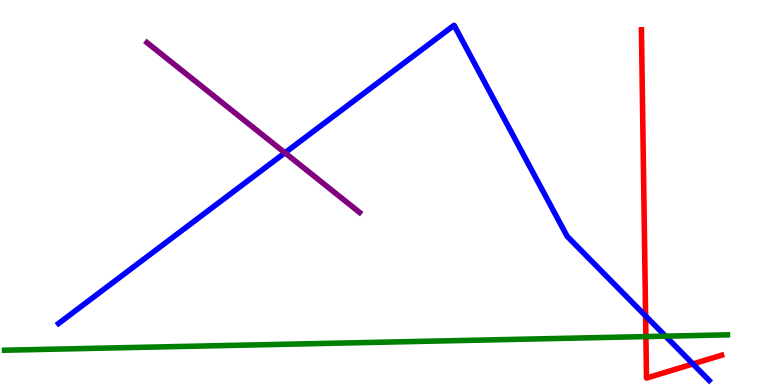[{'lines': ['blue', 'red'], 'intersections': [{'x': 8.33, 'y': 1.79}, {'x': 8.94, 'y': 0.547}]}, {'lines': ['green', 'red'], 'intersections': [{'x': 8.33, 'y': 1.26}]}, {'lines': ['purple', 'red'], 'intersections': []}, {'lines': ['blue', 'green'], 'intersections': [{'x': 8.59, 'y': 1.27}]}, {'lines': ['blue', 'purple'], 'intersections': [{'x': 3.68, 'y': 6.03}]}, {'lines': ['green', 'purple'], 'intersections': []}]